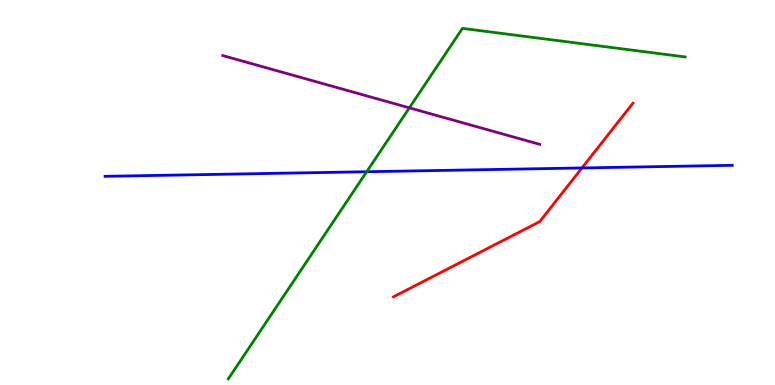[{'lines': ['blue', 'red'], 'intersections': [{'x': 7.51, 'y': 5.64}]}, {'lines': ['green', 'red'], 'intersections': []}, {'lines': ['purple', 'red'], 'intersections': []}, {'lines': ['blue', 'green'], 'intersections': [{'x': 4.73, 'y': 5.54}]}, {'lines': ['blue', 'purple'], 'intersections': []}, {'lines': ['green', 'purple'], 'intersections': [{'x': 5.28, 'y': 7.2}]}]